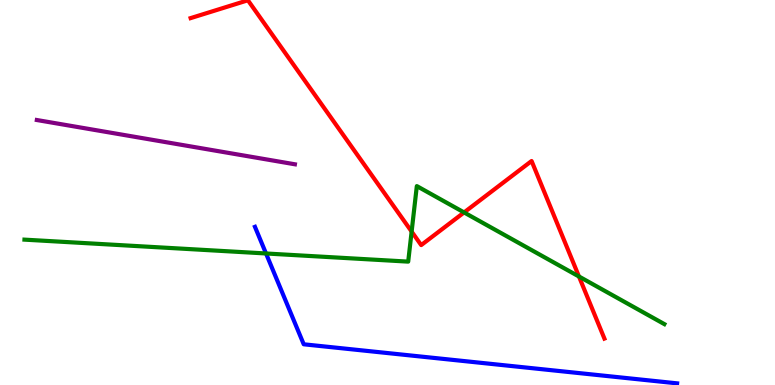[{'lines': ['blue', 'red'], 'intersections': []}, {'lines': ['green', 'red'], 'intersections': [{'x': 5.31, 'y': 3.98}, {'x': 5.99, 'y': 4.48}, {'x': 7.47, 'y': 2.82}]}, {'lines': ['purple', 'red'], 'intersections': []}, {'lines': ['blue', 'green'], 'intersections': [{'x': 3.43, 'y': 3.42}]}, {'lines': ['blue', 'purple'], 'intersections': []}, {'lines': ['green', 'purple'], 'intersections': []}]